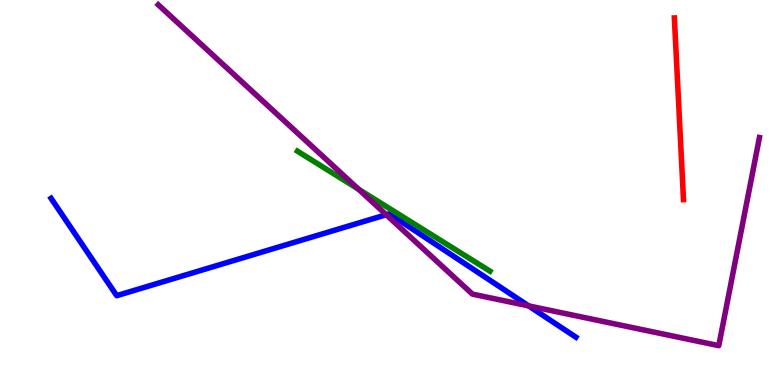[{'lines': ['blue', 'red'], 'intersections': []}, {'lines': ['green', 'red'], 'intersections': []}, {'lines': ['purple', 'red'], 'intersections': []}, {'lines': ['blue', 'green'], 'intersections': []}, {'lines': ['blue', 'purple'], 'intersections': [{'x': 4.98, 'y': 4.42}, {'x': 6.82, 'y': 2.06}]}, {'lines': ['green', 'purple'], 'intersections': [{'x': 4.63, 'y': 5.09}]}]